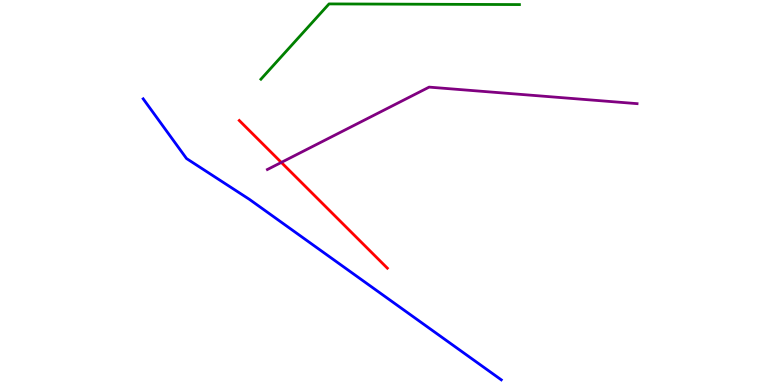[{'lines': ['blue', 'red'], 'intersections': []}, {'lines': ['green', 'red'], 'intersections': []}, {'lines': ['purple', 'red'], 'intersections': [{'x': 3.63, 'y': 5.78}]}, {'lines': ['blue', 'green'], 'intersections': []}, {'lines': ['blue', 'purple'], 'intersections': []}, {'lines': ['green', 'purple'], 'intersections': []}]